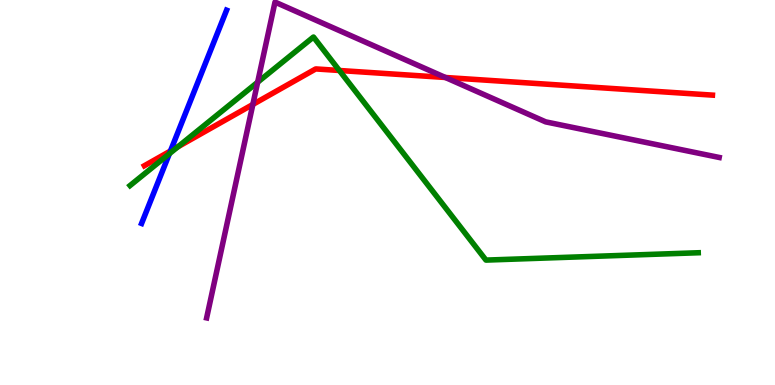[{'lines': ['blue', 'red'], 'intersections': [{'x': 2.2, 'y': 6.08}]}, {'lines': ['green', 'red'], 'intersections': [{'x': 2.3, 'y': 6.19}, {'x': 4.38, 'y': 8.17}]}, {'lines': ['purple', 'red'], 'intersections': [{'x': 3.26, 'y': 7.29}, {'x': 5.75, 'y': 7.99}]}, {'lines': ['blue', 'green'], 'intersections': [{'x': 2.19, 'y': 6.01}]}, {'lines': ['blue', 'purple'], 'intersections': []}, {'lines': ['green', 'purple'], 'intersections': [{'x': 3.32, 'y': 7.86}]}]